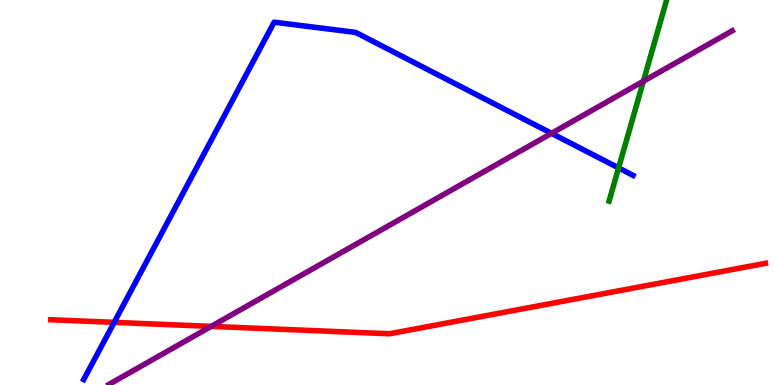[{'lines': ['blue', 'red'], 'intersections': [{'x': 1.47, 'y': 1.63}]}, {'lines': ['green', 'red'], 'intersections': []}, {'lines': ['purple', 'red'], 'intersections': [{'x': 2.73, 'y': 1.52}]}, {'lines': ['blue', 'green'], 'intersections': [{'x': 7.98, 'y': 5.64}]}, {'lines': ['blue', 'purple'], 'intersections': [{'x': 7.12, 'y': 6.54}]}, {'lines': ['green', 'purple'], 'intersections': [{'x': 8.3, 'y': 7.89}]}]